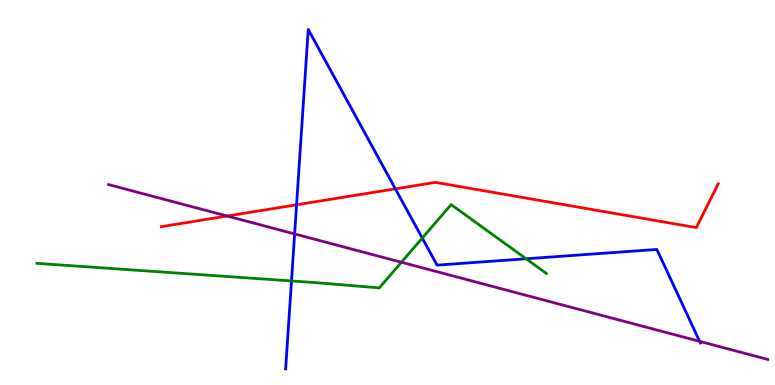[{'lines': ['blue', 'red'], 'intersections': [{'x': 3.83, 'y': 4.68}, {'x': 5.1, 'y': 5.1}]}, {'lines': ['green', 'red'], 'intersections': []}, {'lines': ['purple', 'red'], 'intersections': [{'x': 2.93, 'y': 4.39}]}, {'lines': ['blue', 'green'], 'intersections': [{'x': 3.76, 'y': 2.7}, {'x': 5.45, 'y': 3.82}, {'x': 6.79, 'y': 3.28}]}, {'lines': ['blue', 'purple'], 'intersections': [{'x': 3.8, 'y': 3.92}, {'x': 9.03, 'y': 1.13}]}, {'lines': ['green', 'purple'], 'intersections': [{'x': 5.18, 'y': 3.19}]}]